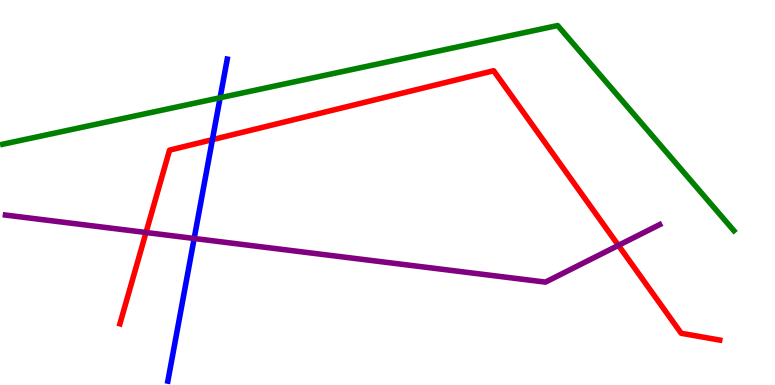[{'lines': ['blue', 'red'], 'intersections': [{'x': 2.74, 'y': 6.37}]}, {'lines': ['green', 'red'], 'intersections': []}, {'lines': ['purple', 'red'], 'intersections': [{'x': 1.88, 'y': 3.96}, {'x': 7.98, 'y': 3.63}]}, {'lines': ['blue', 'green'], 'intersections': [{'x': 2.84, 'y': 7.46}]}, {'lines': ['blue', 'purple'], 'intersections': [{'x': 2.51, 'y': 3.81}]}, {'lines': ['green', 'purple'], 'intersections': []}]